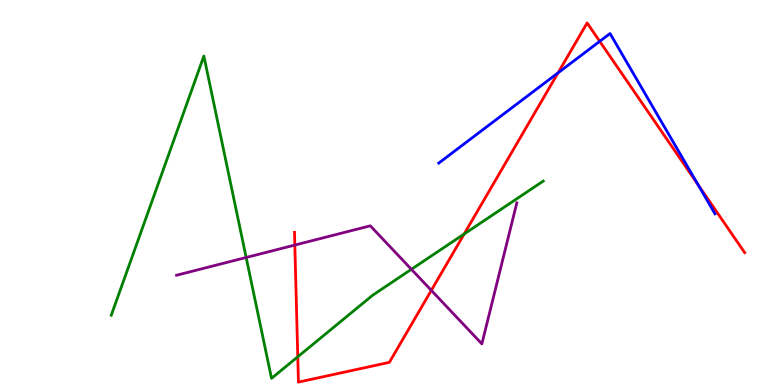[{'lines': ['blue', 'red'], 'intersections': [{'x': 7.2, 'y': 8.11}, {'x': 7.74, 'y': 8.93}, {'x': 9.01, 'y': 5.21}]}, {'lines': ['green', 'red'], 'intersections': [{'x': 3.84, 'y': 0.733}, {'x': 5.99, 'y': 3.92}]}, {'lines': ['purple', 'red'], 'intersections': [{'x': 3.8, 'y': 3.63}, {'x': 5.57, 'y': 2.46}]}, {'lines': ['blue', 'green'], 'intersections': []}, {'lines': ['blue', 'purple'], 'intersections': []}, {'lines': ['green', 'purple'], 'intersections': [{'x': 3.18, 'y': 3.31}, {'x': 5.31, 'y': 3.01}]}]